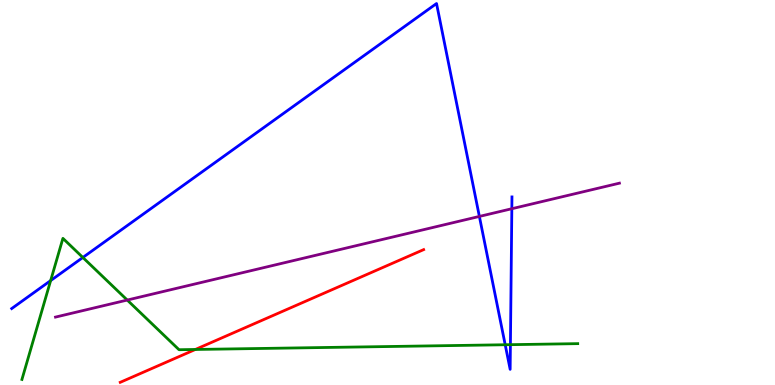[{'lines': ['blue', 'red'], 'intersections': []}, {'lines': ['green', 'red'], 'intersections': [{'x': 2.52, 'y': 0.923}]}, {'lines': ['purple', 'red'], 'intersections': []}, {'lines': ['blue', 'green'], 'intersections': [{'x': 0.654, 'y': 2.71}, {'x': 1.07, 'y': 3.31}, {'x': 6.52, 'y': 1.05}, {'x': 6.59, 'y': 1.05}]}, {'lines': ['blue', 'purple'], 'intersections': [{'x': 6.19, 'y': 4.38}, {'x': 6.6, 'y': 4.58}]}, {'lines': ['green', 'purple'], 'intersections': [{'x': 1.64, 'y': 2.21}]}]